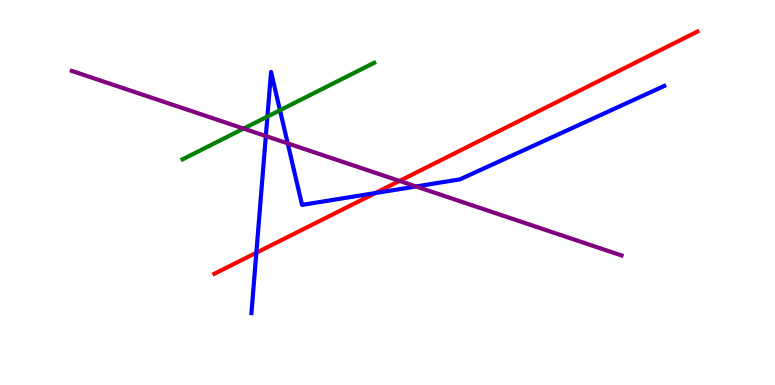[{'lines': ['blue', 'red'], 'intersections': [{'x': 3.31, 'y': 3.44}, {'x': 4.84, 'y': 4.99}]}, {'lines': ['green', 'red'], 'intersections': []}, {'lines': ['purple', 'red'], 'intersections': [{'x': 5.16, 'y': 5.3}]}, {'lines': ['blue', 'green'], 'intersections': [{'x': 3.45, 'y': 6.97}, {'x': 3.61, 'y': 7.14}]}, {'lines': ['blue', 'purple'], 'intersections': [{'x': 3.43, 'y': 6.47}, {'x': 3.71, 'y': 6.28}, {'x': 5.37, 'y': 5.16}]}, {'lines': ['green', 'purple'], 'intersections': [{'x': 3.14, 'y': 6.66}]}]